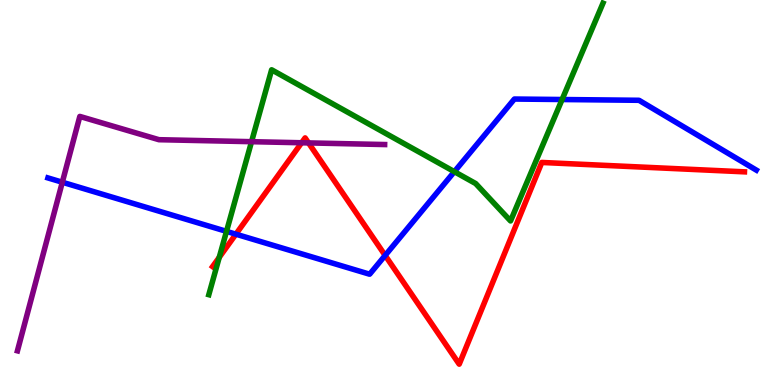[{'lines': ['blue', 'red'], 'intersections': [{'x': 3.04, 'y': 3.92}, {'x': 4.97, 'y': 3.37}]}, {'lines': ['green', 'red'], 'intersections': [{'x': 2.83, 'y': 3.32}]}, {'lines': ['purple', 'red'], 'intersections': [{'x': 3.89, 'y': 6.29}, {'x': 3.98, 'y': 6.29}]}, {'lines': ['blue', 'green'], 'intersections': [{'x': 2.92, 'y': 3.99}, {'x': 5.86, 'y': 5.54}, {'x': 7.25, 'y': 7.42}]}, {'lines': ['blue', 'purple'], 'intersections': [{'x': 0.804, 'y': 5.27}]}, {'lines': ['green', 'purple'], 'intersections': [{'x': 3.25, 'y': 6.32}]}]